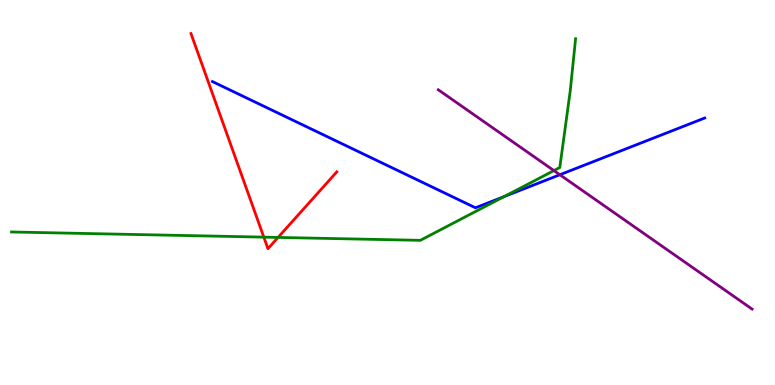[{'lines': ['blue', 'red'], 'intersections': []}, {'lines': ['green', 'red'], 'intersections': [{'x': 3.4, 'y': 3.84}, {'x': 3.59, 'y': 3.83}]}, {'lines': ['purple', 'red'], 'intersections': []}, {'lines': ['blue', 'green'], 'intersections': [{'x': 6.51, 'y': 4.89}]}, {'lines': ['blue', 'purple'], 'intersections': [{'x': 7.22, 'y': 5.46}]}, {'lines': ['green', 'purple'], 'intersections': [{'x': 7.15, 'y': 5.57}]}]